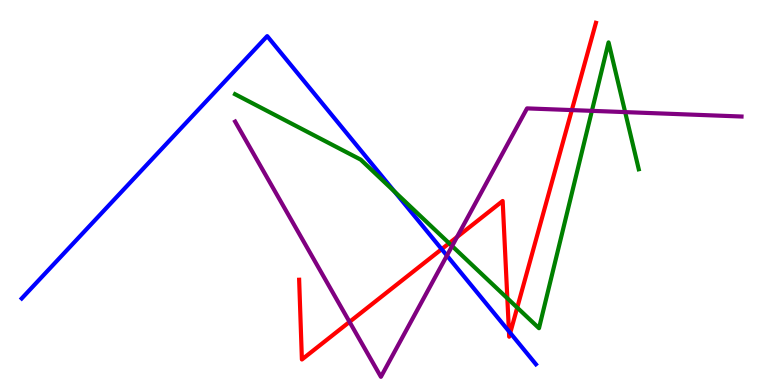[{'lines': ['blue', 'red'], 'intersections': [{'x': 5.7, 'y': 3.53}, {'x': 6.57, 'y': 1.39}, {'x': 6.58, 'y': 1.35}]}, {'lines': ['green', 'red'], 'intersections': [{'x': 5.8, 'y': 3.68}, {'x': 6.55, 'y': 2.25}, {'x': 6.67, 'y': 2.01}]}, {'lines': ['purple', 'red'], 'intersections': [{'x': 4.51, 'y': 1.64}, {'x': 5.9, 'y': 3.84}, {'x': 7.38, 'y': 7.14}]}, {'lines': ['blue', 'green'], 'intersections': [{'x': 5.09, 'y': 5.02}]}, {'lines': ['blue', 'purple'], 'intersections': [{'x': 5.77, 'y': 3.36}]}, {'lines': ['green', 'purple'], 'intersections': [{'x': 5.83, 'y': 3.61}, {'x': 7.64, 'y': 7.12}, {'x': 8.07, 'y': 7.09}]}]